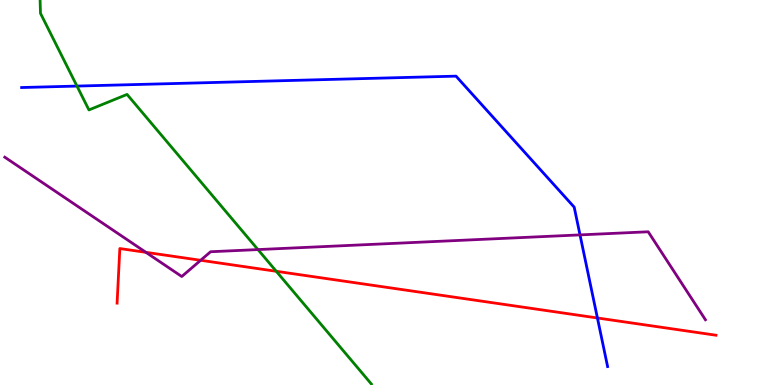[{'lines': ['blue', 'red'], 'intersections': [{'x': 7.71, 'y': 1.74}]}, {'lines': ['green', 'red'], 'intersections': [{'x': 3.56, 'y': 2.95}]}, {'lines': ['purple', 'red'], 'intersections': [{'x': 1.88, 'y': 3.45}, {'x': 2.59, 'y': 3.24}]}, {'lines': ['blue', 'green'], 'intersections': [{'x': 0.993, 'y': 7.76}]}, {'lines': ['blue', 'purple'], 'intersections': [{'x': 7.48, 'y': 3.9}]}, {'lines': ['green', 'purple'], 'intersections': [{'x': 3.33, 'y': 3.52}]}]